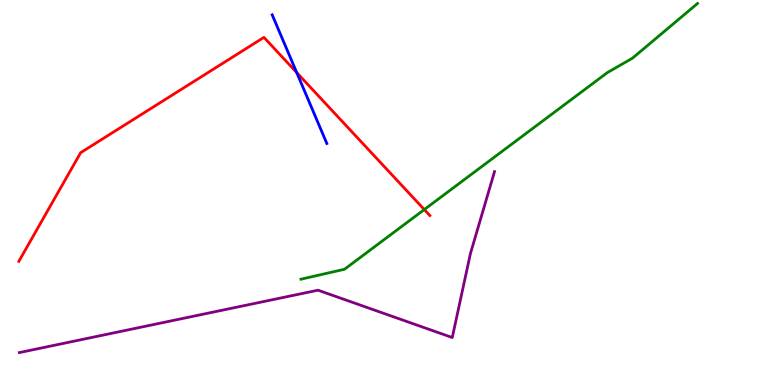[{'lines': ['blue', 'red'], 'intersections': [{'x': 3.83, 'y': 8.12}]}, {'lines': ['green', 'red'], 'intersections': [{'x': 5.47, 'y': 4.56}]}, {'lines': ['purple', 'red'], 'intersections': []}, {'lines': ['blue', 'green'], 'intersections': []}, {'lines': ['blue', 'purple'], 'intersections': []}, {'lines': ['green', 'purple'], 'intersections': []}]